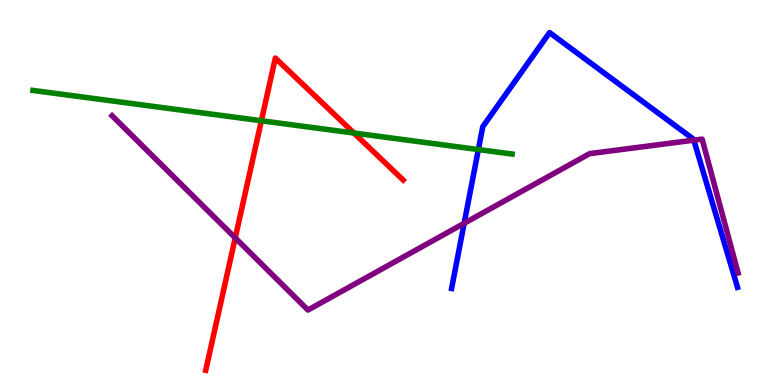[{'lines': ['blue', 'red'], 'intersections': []}, {'lines': ['green', 'red'], 'intersections': [{'x': 3.37, 'y': 6.86}, {'x': 4.57, 'y': 6.54}]}, {'lines': ['purple', 'red'], 'intersections': [{'x': 3.04, 'y': 3.82}]}, {'lines': ['blue', 'green'], 'intersections': [{'x': 6.17, 'y': 6.12}]}, {'lines': ['blue', 'purple'], 'intersections': [{'x': 5.99, 'y': 4.2}, {'x': 8.95, 'y': 6.36}]}, {'lines': ['green', 'purple'], 'intersections': []}]